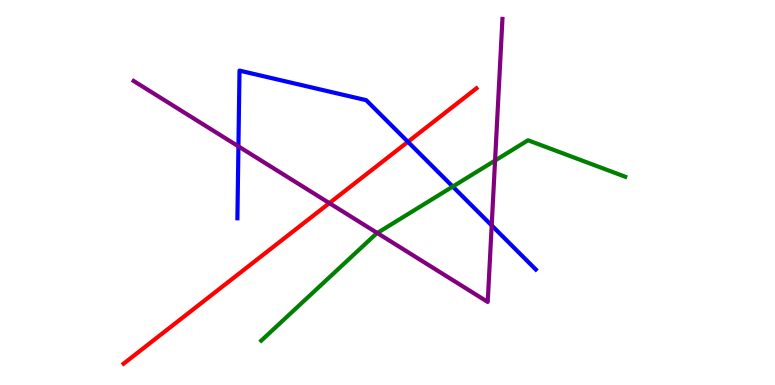[{'lines': ['blue', 'red'], 'intersections': [{'x': 5.26, 'y': 6.32}]}, {'lines': ['green', 'red'], 'intersections': []}, {'lines': ['purple', 'red'], 'intersections': [{'x': 4.25, 'y': 4.72}]}, {'lines': ['blue', 'green'], 'intersections': [{'x': 5.84, 'y': 5.15}]}, {'lines': ['blue', 'purple'], 'intersections': [{'x': 3.08, 'y': 6.2}, {'x': 6.34, 'y': 4.14}]}, {'lines': ['green', 'purple'], 'intersections': [{'x': 4.87, 'y': 3.95}, {'x': 6.39, 'y': 5.83}]}]